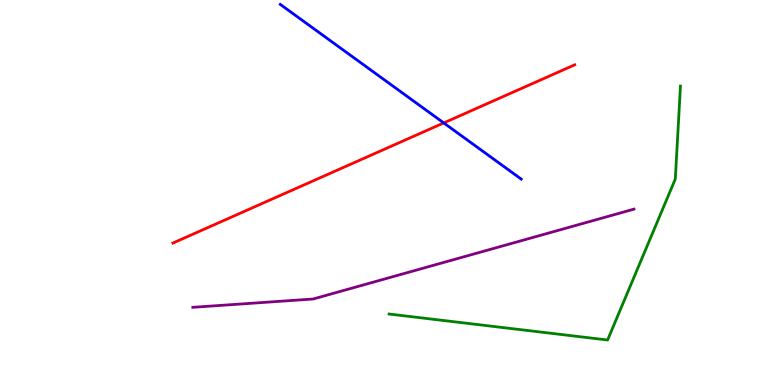[{'lines': ['blue', 'red'], 'intersections': [{'x': 5.73, 'y': 6.81}]}, {'lines': ['green', 'red'], 'intersections': []}, {'lines': ['purple', 'red'], 'intersections': []}, {'lines': ['blue', 'green'], 'intersections': []}, {'lines': ['blue', 'purple'], 'intersections': []}, {'lines': ['green', 'purple'], 'intersections': []}]